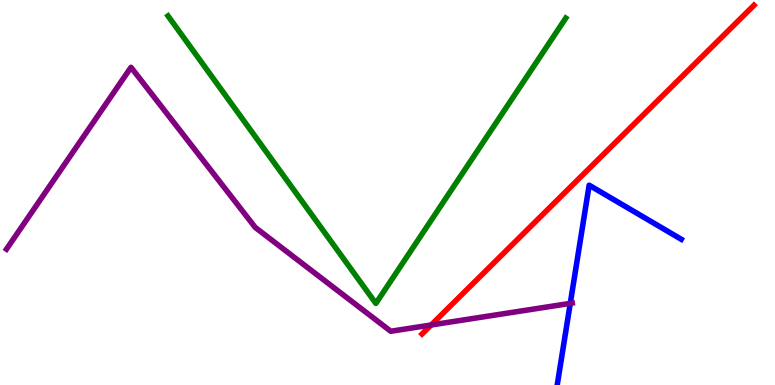[{'lines': ['blue', 'red'], 'intersections': []}, {'lines': ['green', 'red'], 'intersections': []}, {'lines': ['purple', 'red'], 'intersections': [{'x': 5.56, 'y': 1.56}]}, {'lines': ['blue', 'green'], 'intersections': []}, {'lines': ['blue', 'purple'], 'intersections': [{'x': 7.36, 'y': 2.12}]}, {'lines': ['green', 'purple'], 'intersections': []}]